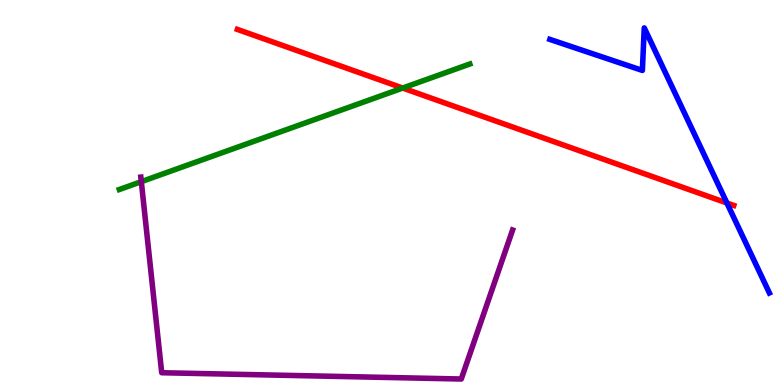[{'lines': ['blue', 'red'], 'intersections': [{'x': 9.38, 'y': 4.73}]}, {'lines': ['green', 'red'], 'intersections': [{'x': 5.2, 'y': 7.71}]}, {'lines': ['purple', 'red'], 'intersections': []}, {'lines': ['blue', 'green'], 'intersections': []}, {'lines': ['blue', 'purple'], 'intersections': []}, {'lines': ['green', 'purple'], 'intersections': [{'x': 1.82, 'y': 5.28}]}]